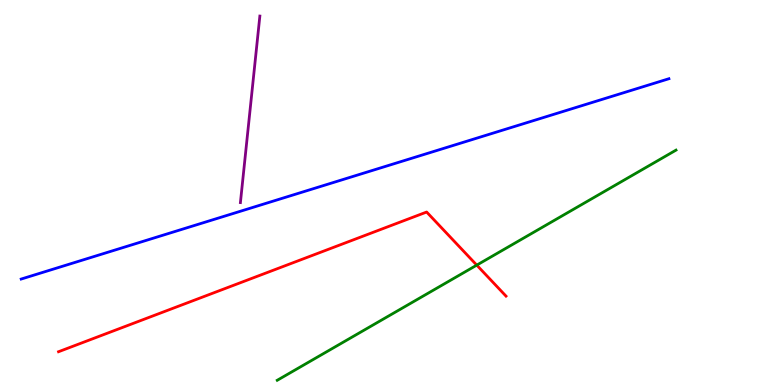[{'lines': ['blue', 'red'], 'intersections': []}, {'lines': ['green', 'red'], 'intersections': [{'x': 6.15, 'y': 3.11}]}, {'lines': ['purple', 'red'], 'intersections': []}, {'lines': ['blue', 'green'], 'intersections': []}, {'lines': ['blue', 'purple'], 'intersections': []}, {'lines': ['green', 'purple'], 'intersections': []}]